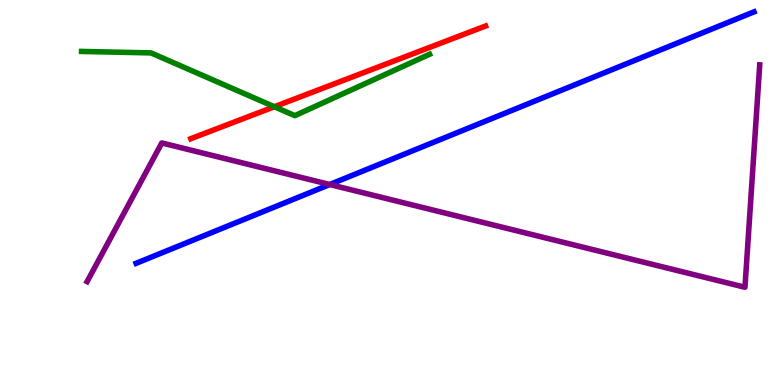[{'lines': ['blue', 'red'], 'intersections': []}, {'lines': ['green', 'red'], 'intersections': [{'x': 3.54, 'y': 7.23}]}, {'lines': ['purple', 'red'], 'intersections': []}, {'lines': ['blue', 'green'], 'intersections': []}, {'lines': ['blue', 'purple'], 'intersections': [{'x': 4.25, 'y': 5.21}]}, {'lines': ['green', 'purple'], 'intersections': []}]